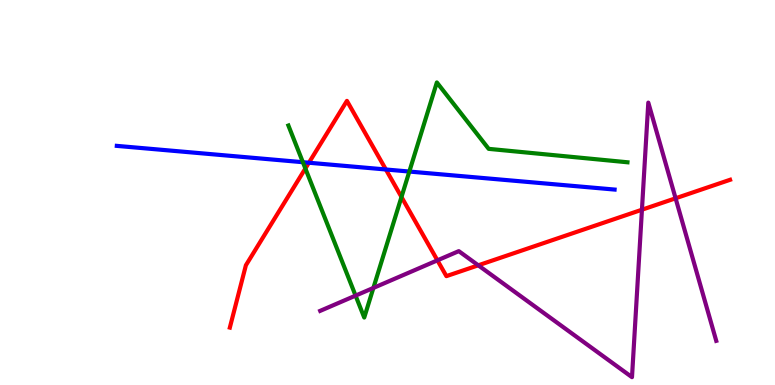[{'lines': ['blue', 'red'], 'intersections': [{'x': 3.99, 'y': 5.77}, {'x': 4.98, 'y': 5.6}]}, {'lines': ['green', 'red'], 'intersections': [{'x': 3.94, 'y': 5.62}, {'x': 5.18, 'y': 4.88}]}, {'lines': ['purple', 'red'], 'intersections': [{'x': 5.64, 'y': 3.24}, {'x': 6.17, 'y': 3.11}, {'x': 8.28, 'y': 4.55}, {'x': 8.72, 'y': 4.85}]}, {'lines': ['blue', 'green'], 'intersections': [{'x': 3.91, 'y': 5.79}, {'x': 5.28, 'y': 5.54}]}, {'lines': ['blue', 'purple'], 'intersections': []}, {'lines': ['green', 'purple'], 'intersections': [{'x': 4.59, 'y': 2.32}, {'x': 4.82, 'y': 2.52}]}]